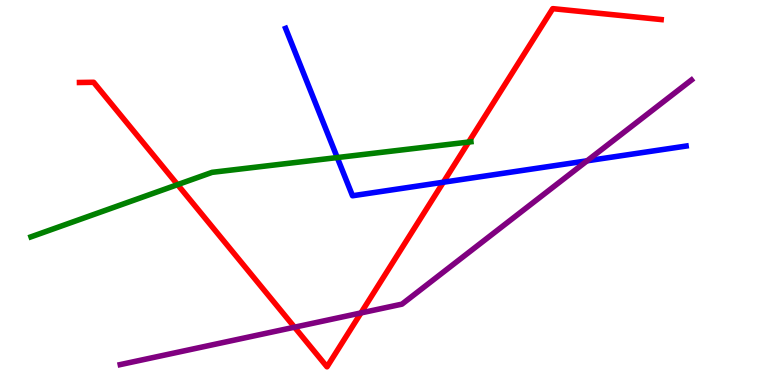[{'lines': ['blue', 'red'], 'intersections': [{'x': 5.72, 'y': 5.27}]}, {'lines': ['green', 'red'], 'intersections': [{'x': 2.29, 'y': 5.2}, {'x': 6.05, 'y': 6.31}]}, {'lines': ['purple', 'red'], 'intersections': [{'x': 3.8, 'y': 1.5}, {'x': 4.66, 'y': 1.87}]}, {'lines': ['blue', 'green'], 'intersections': [{'x': 4.35, 'y': 5.91}]}, {'lines': ['blue', 'purple'], 'intersections': [{'x': 7.58, 'y': 5.82}]}, {'lines': ['green', 'purple'], 'intersections': []}]